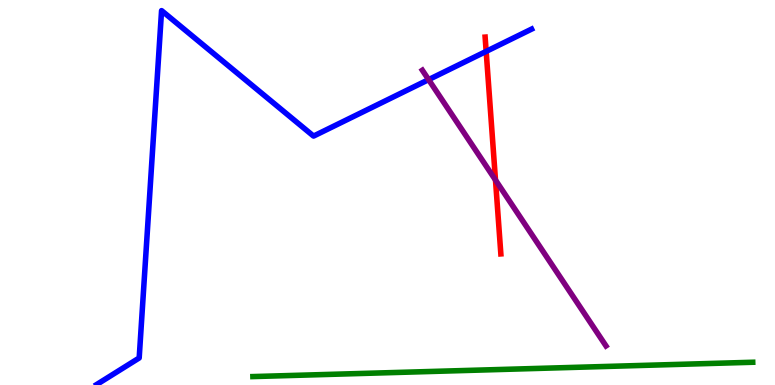[{'lines': ['blue', 'red'], 'intersections': [{'x': 6.27, 'y': 8.66}]}, {'lines': ['green', 'red'], 'intersections': []}, {'lines': ['purple', 'red'], 'intersections': [{'x': 6.39, 'y': 5.32}]}, {'lines': ['blue', 'green'], 'intersections': []}, {'lines': ['blue', 'purple'], 'intersections': [{'x': 5.53, 'y': 7.93}]}, {'lines': ['green', 'purple'], 'intersections': []}]